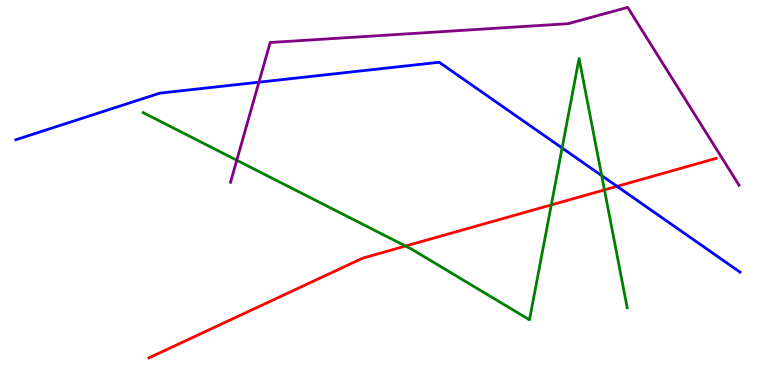[{'lines': ['blue', 'red'], 'intersections': [{'x': 7.96, 'y': 5.16}]}, {'lines': ['green', 'red'], 'intersections': [{'x': 5.23, 'y': 3.61}, {'x': 7.11, 'y': 4.68}, {'x': 7.8, 'y': 5.07}]}, {'lines': ['purple', 'red'], 'intersections': []}, {'lines': ['blue', 'green'], 'intersections': [{'x': 7.25, 'y': 6.16}, {'x': 7.76, 'y': 5.44}]}, {'lines': ['blue', 'purple'], 'intersections': [{'x': 3.34, 'y': 7.87}]}, {'lines': ['green', 'purple'], 'intersections': [{'x': 3.06, 'y': 5.84}]}]